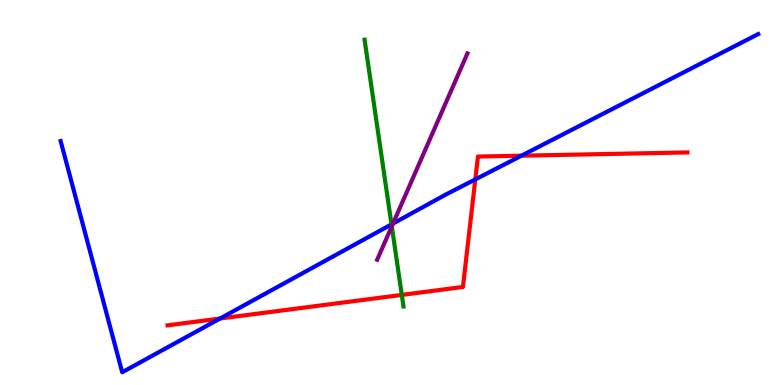[{'lines': ['blue', 'red'], 'intersections': [{'x': 2.84, 'y': 1.73}, {'x': 6.13, 'y': 5.34}, {'x': 6.73, 'y': 5.96}]}, {'lines': ['green', 'red'], 'intersections': [{'x': 5.18, 'y': 2.34}]}, {'lines': ['purple', 'red'], 'intersections': []}, {'lines': ['blue', 'green'], 'intersections': [{'x': 5.05, 'y': 4.17}]}, {'lines': ['blue', 'purple'], 'intersections': [{'x': 5.07, 'y': 4.19}]}, {'lines': ['green', 'purple'], 'intersections': [{'x': 5.06, 'y': 4.12}]}]